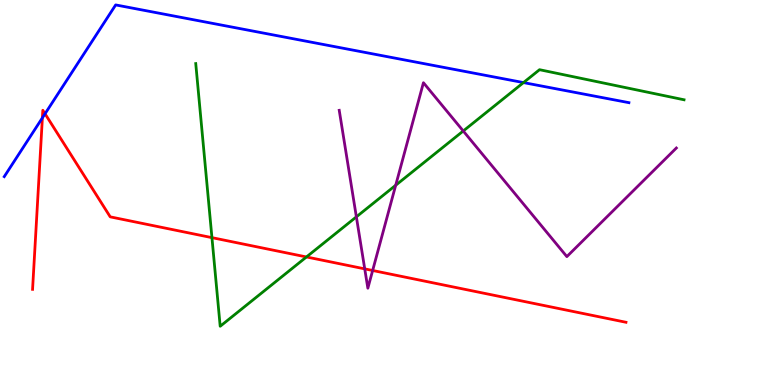[{'lines': ['blue', 'red'], 'intersections': [{'x': 0.547, 'y': 6.94}, {'x': 0.581, 'y': 7.04}]}, {'lines': ['green', 'red'], 'intersections': [{'x': 2.73, 'y': 3.83}, {'x': 3.95, 'y': 3.33}]}, {'lines': ['purple', 'red'], 'intersections': [{'x': 4.71, 'y': 3.02}, {'x': 4.81, 'y': 2.97}]}, {'lines': ['blue', 'green'], 'intersections': [{'x': 6.75, 'y': 7.85}]}, {'lines': ['blue', 'purple'], 'intersections': []}, {'lines': ['green', 'purple'], 'intersections': [{'x': 4.6, 'y': 4.37}, {'x': 5.11, 'y': 5.19}, {'x': 5.98, 'y': 6.6}]}]